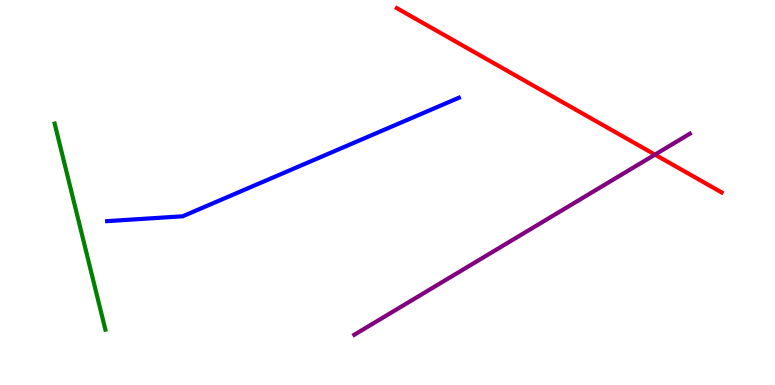[{'lines': ['blue', 'red'], 'intersections': []}, {'lines': ['green', 'red'], 'intersections': []}, {'lines': ['purple', 'red'], 'intersections': [{'x': 8.45, 'y': 5.98}]}, {'lines': ['blue', 'green'], 'intersections': []}, {'lines': ['blue', 'purple'], 'intersections': []}, {'lines': ['green', 'purple'], 'intersections': []}]